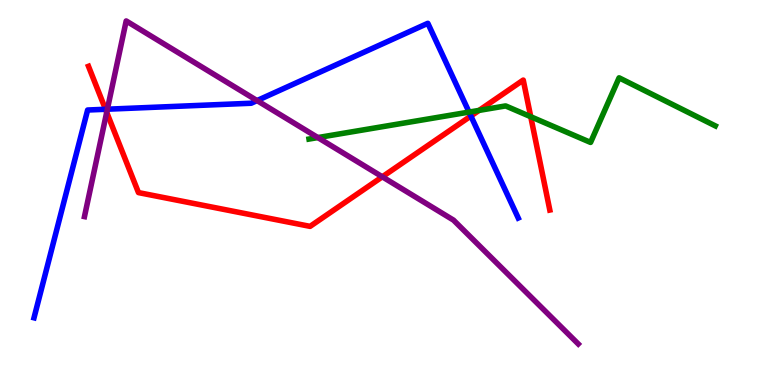[{'lines': ['blue', 'red'], 'intersections': [{'x': 1.36, 'y': 7.16}, {'x': 6.08, 'y': 6.99}]}, {'lines': ['green', 'red'], 'intersections': [{'x': 6.18, 'y': 7.13}, {'x': 6.85, 'y': 6.97}]}, {'lines': ['purple', 'red'], 'intersections': [{'x': 1.38, 'y': 7.08}, {'x': 4.93, 'y': 5.41}]}, {'lines': ['blue', 'green'], 'intersections': [{'x': 6.05, 'y': 7.09}]}, {'lines': ['blue', 'purple'], 'intersections': [{'x': 1.39, 'y': 7.16}, {'x': 3.32, 'y': 7.39}]}, {'lines': ['green', 'purple'], 'intersections': [{'x': 4.1, 'y': 6.43}]}]